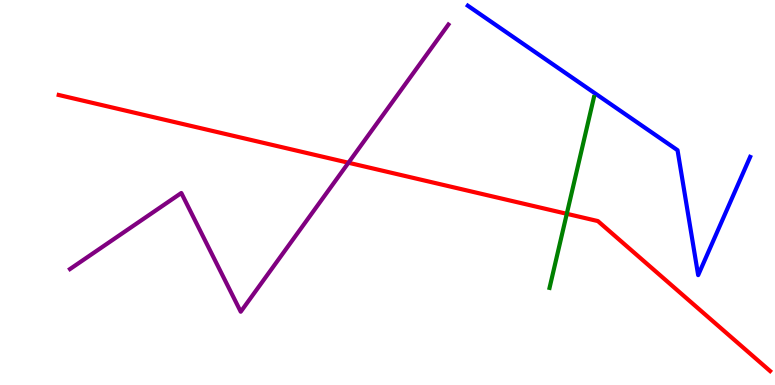[{'lines': ['blue', 'red'], 'intersections': []}, {'lines': ['green', 'red'], 'intersections': [{'x': 7.31, 'y': 4.45}]}, {'lines': ['purple', 'red'], 'intersections': [{'x': 4.5, 'y': 5.77}]}, {'lines': ['blue', 'green'], 'intersections': []}, {'lines': ['blue', 'purple'], 'intersections': []}, {'lines': ['green', 'purple'], 'intersections': []}]